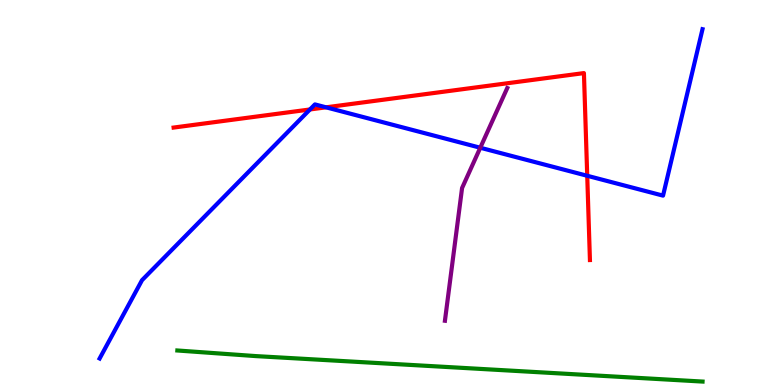[{'lines': ['blue', 'red'], 'intersections': [{'x': 4.0, 'y': 7.16}, {'x': 4.21, 'y': 7.21}, {'x': 7.58, 'y': 5.43}]}, {'lines': ['green', 'red'], 'intersections': []}, {'lines': ['purple', 'red'], 'intersections': []}, {'lines': ['blue', 'green'], 'intersections': []}, {'lines': ['blue', 'purple'], 'intersections': [{'x': 6.2, 'y': 6.16}]}, {'lines': ['green', 'purple'], 'intersections': []}]